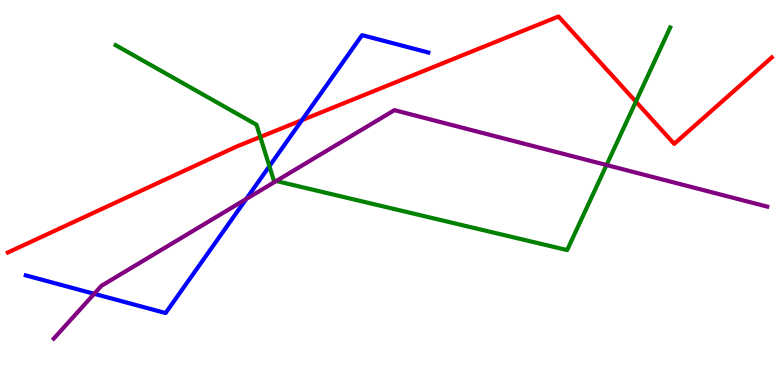[{'lines': ['blue', 'red'], 'intersections': [{'x': 3.9, 'y': 6.88}]}, {'lines': ['green', 'red'], 'intersections': [{'x': 3.36, 'y': 6.44}, {'x': 8.2, 'y': 7.36}]}, {'lines': ['purple', 'red'], 'intersections': []}, {'lines': ['blue', 'green'], 'intersections': [{'x': 3.48, 'y': 5.68}]}, {'lines': ['blue', 'purple'], 'intersections': [{'x': 1.22, 'y': 2.37}, {'x': 3.18, 'y': 4.83}]}, {'lines': ['green', 'purple'], 'intersections': [{'x': 3.56, 'y': 5.3}, {'x': 7.83, 'y': 5.71}]}]